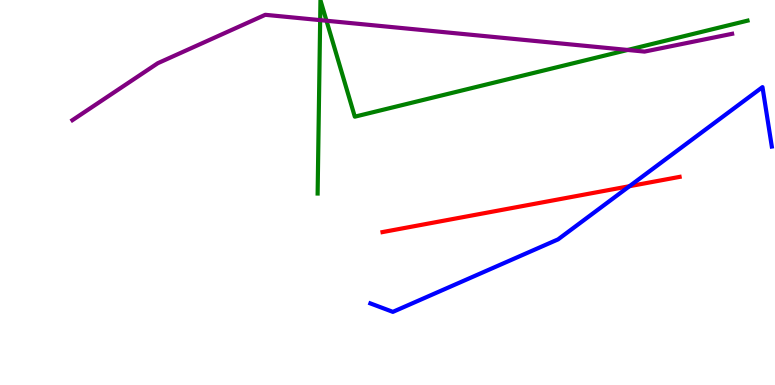[{'lines': ['blue', 'red'], 'intersections': [{'x': 8.12, 'y': 5.16}]}, {'lines': ['green', 'red'], 'intersections': []}, {'lines': ['purple', 'red'], 'intersections': []}, {'lines': ['blue', 'green'], 'intersections': []}, {'lines': ['blue', 'purple'], 'intersections': []}, {'lines': ['green', 'purple'], 'intersections': [{'x': 4.13, 'y': 9.48}, {'x': 4.21, 'y': 9.46}, {'x': 8.1, 'y': 8.7}]}]